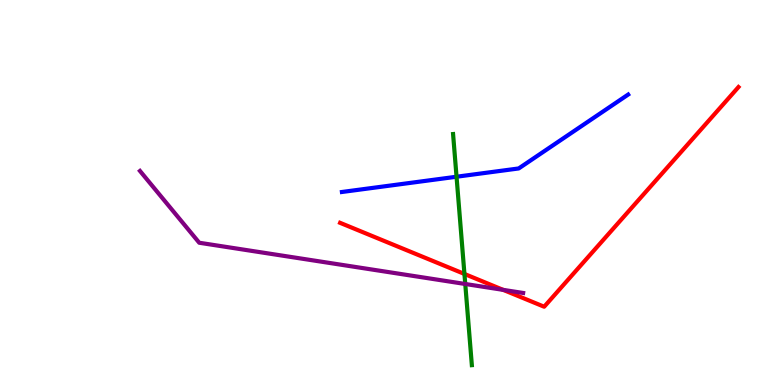[{'lines': ['blue', 'red'], 'intersections': []}, {'lines': ['green', 'red'], 'intersections': [{'x': 5.99, 'y': 2.88}]}, {'lines': ['purple', 'red'], 'intersections': [{'x': 6.49, 'y': 2.47}]}, {'lines': ['blue', 'green'], 'intersections': [{'x': 5.89, 'y': 5.41}]}, {'lines': ['blue', 'purple'], 'intersections': []}, {'lines': ['green', 'purple'], 'intersections': [{'x': 6.0, 'y': 2.62}]}]